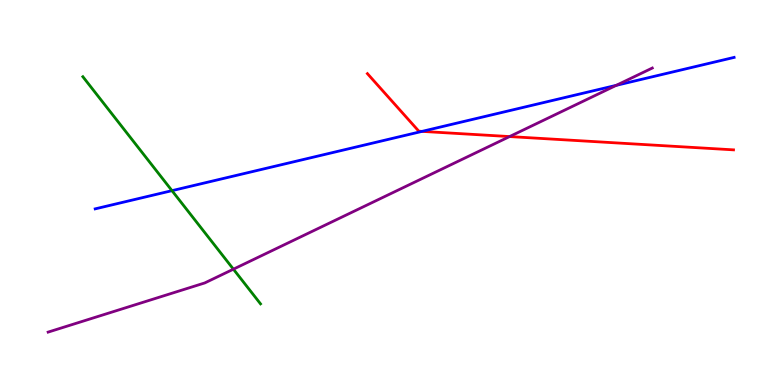[{'lines': ['blue', 'red'], 'intersections': [{'x': 5.45, 'y': 6.59}]}, {'lines': ['green', 'red'], 'intersections': []}, {'lines': ['purple', 'red'], 'intersections': [{'x': 6.58, 'y': 6.45}]}, {'lines': ['blue', 'green'], 'intersections': [{'x': 2.22, 'y': 5.05}]}, {'lines': ['blue', 'purple'], 'intersections': [{'x': 7.95, 'y': 7.78}]}, {'lines': ['green', 'purple'], 'intersections': [{'x': 3.01, 'y': 3.01}]}]